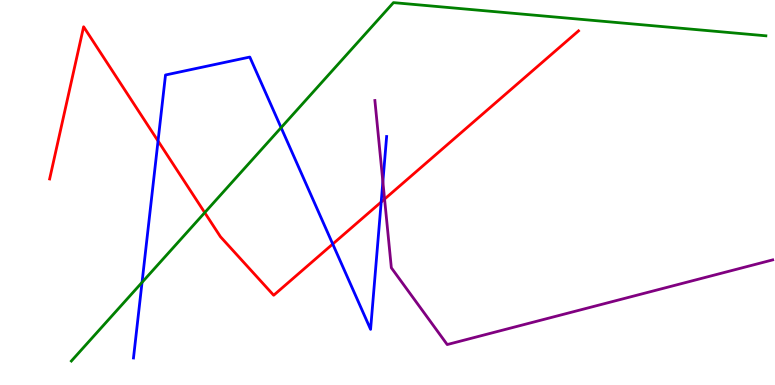[{'lines': ['blue', 'red'], 'intersections': [{'x': 2.04, 'y': 6.34}, {'x': 4.29, 'y': 3.66}, {'x': 4.92, 'y': 4.75}]}, {'lines': ['green', 'red'], 'intersections': [{'x': 2.64, 'y': 4.48}]}, {'lines': ['purple', 'red'], 'intersections': [{'x': 4.96, 'y': 4.83}]}, {'lines': ['blue', 'green'], 'intersections': [{'x': 1.83, 'y': 2.67}, {'x': 3.63, 'y': 6.68}]}, {'lines': ['blue', 'purple'], 'intersections': [{'x': 4.94, 'y': 5.28}]}, {'lines': ['green', 'purple'], 'intersections': []}]